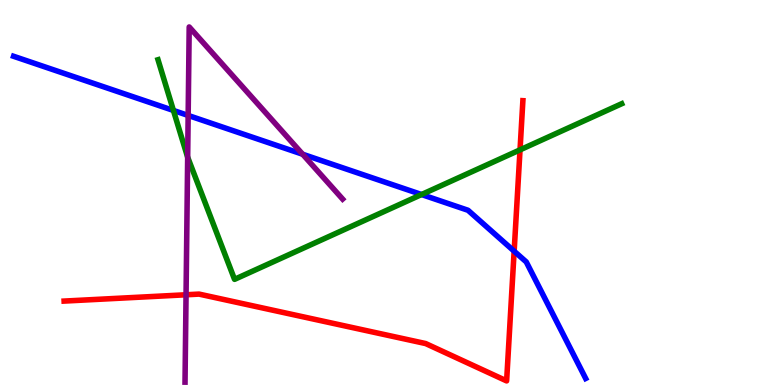[{'lines': ['blue', 'red'], 'intersections': [{'x': 6.63, 'y': 3.48}]}, {'lines': ['green', 'red'], 'intersections': [{'x': 6.71, 'y': 6.11}]}, {'lines': ['purple', 'red'], 'intersections': [{'x': 2.4, 'y': 2.34}]}, {'lines': ['blue', 'green'], 'intersections': [{'x': 2.24, 'y': 7.13}, {'x': 5.44, 'y': 4.95}]}, {'lines': ['blue', 'purple'], 'intersections': [{'x': 2.43, 'y': 7.0}, {'x': 3.91, 'y': 5.99}]}, {'lines': ['green', 'purple'], 'intersections': [{'x': 2.42, 'y': 5.92}]}]